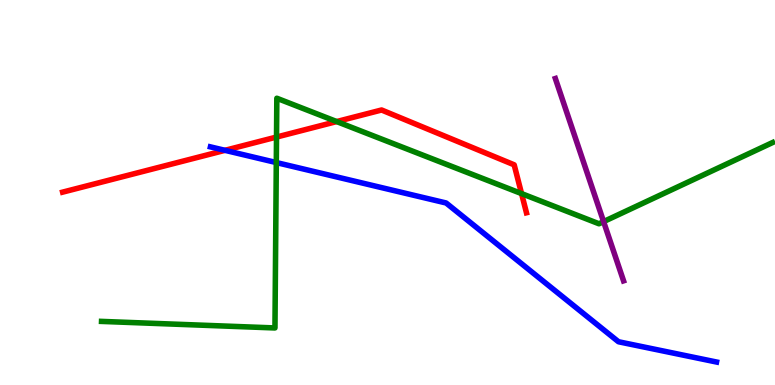[{'lines': ['blue', 'red'], 'intersections': [{'x': 2.9, 'y': 6.1}]}, {'lines': ['green', 'red'], 'intersections': [{'x': 3.57, 'y': 6.44}, {'x': 4.34, 'y': 6.84}, {'x': 6.73, 'y': 4.97}]}, {'lines': ['purple', 'red'], 'intersections': []}, {'lines': ['blue', 'green'], 'intersections': [{'x': 3.57, 'y': 5.78}]}, {'lines': ['blue', 'purple'], 'intersections': []}, {'lines': ['green', 'purple'], 'intersections': [{'x': 7.79, 'y': 4.24}]}]